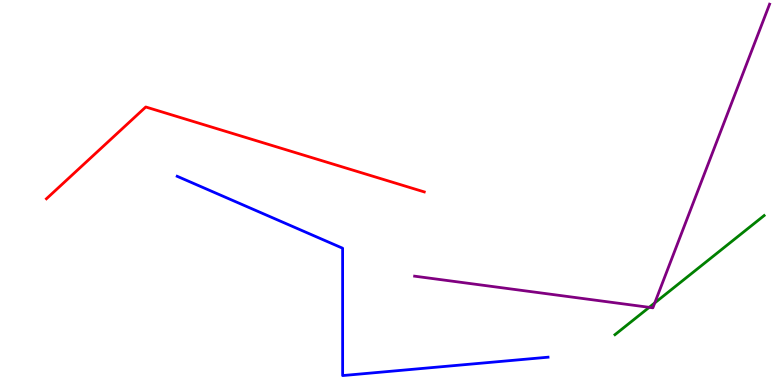[{'lines': ['blue', 'red'], 'intersections': []}, {'lines': ['green', 'red'], 'intersections': []}, {'lines': ['purple', 'red'], 'intersections': []}, {'lines': ['blue', 'green'], 'intersections': []}, {'lines': ['blue', 'purple'], 'intersections': []}, {'lines': ['green', 'purple'], 'intersections': [{'x': 8.38, 'y': 2.02}, {'x': 8.45, 'y': 2.13}]}]